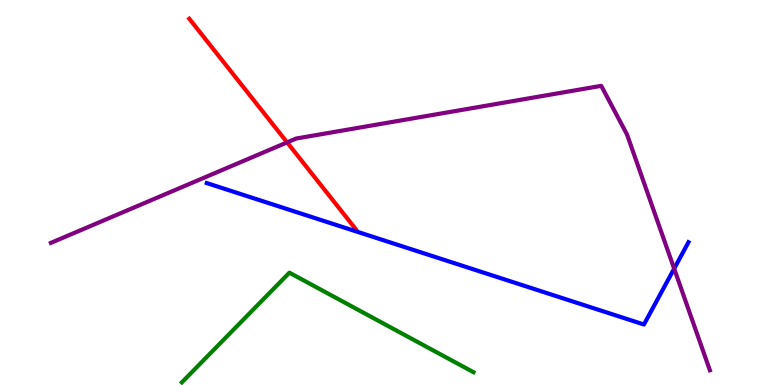[{'lines': ['blue', 'red'], 'intersections': []}, {'lines': ['green', 'red'], 'intersections': []}, {'lines': ['purple', 'red'], 'intersections': [{'x': 3.7, 'y': 6.3}]}, {'lines': ['blue', 'green'], 'intersections': []}, {'lines': ['blue', 'purple'], 'intersections': [{'x': 8.7, 'y': 3.02}]}, {'lines': ['green', 'purple'], 'intersections': []}]